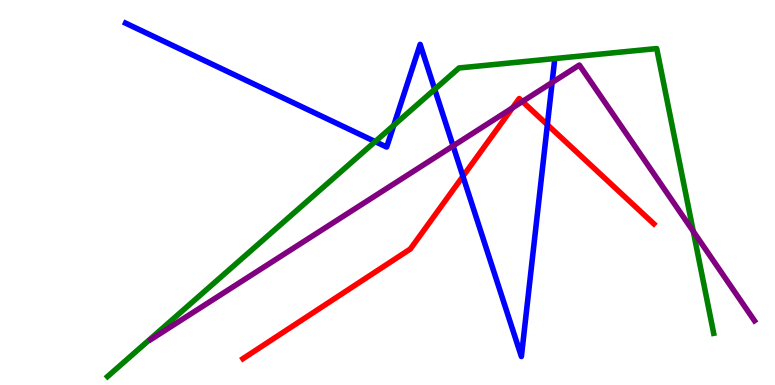[{'lines': ['blue', 'red'], 'intersections': [{'x': 5.97, 'y': 5.42}, {'x': 7.06, 'y': 6.76}]}, {'lines': ['green', 'red'], 'intersections': []}, {'lines': ['purple', 'red'], 'intersections': [{'x': 6.61, 'y': 7.2}, {'x': 6.74, 'y': 7.36}]}, {'lines': ['blue', 'green'], 'intersections': [{'x': 4.84, 'y': 6.32}, {'x': 5.08, 'y': 6.75}, {'x': 5.61, 'y': 7.68}]}, {'lines': ['blue', 'purple'], 'intersections': [{'x': 5.85, 'y': 6.21}, {'x': 7.12, 'y': 7.86}]}, {'lines': ['green', 'purple'], 'intersections': [{'x': 8.95, 'y': 3.99}]}]